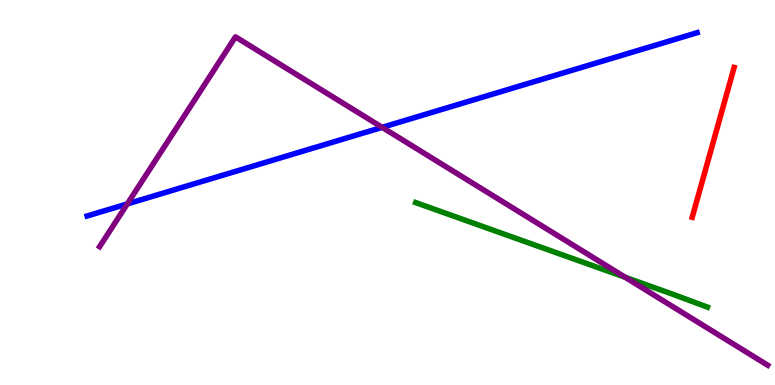[{'lines': ['blue', 'red'], 'intersections': []}, {'lines': ['green', 'red'], 'intersections': []}, {'lines': ['purple', 'red'], 'intersections': []}, {'lines': ['blue', 'green'], 'intersections': []}, {'lines': ['blue', 'purple'], 'intersections': [{'x': 1.64, 'y': 4.7}, {'x': 4.93, 'y': 6.69}]}, {'lines': ['green', 'purple'], 'intersections': [{'x': 8.07, 'y': 2.8}]}]